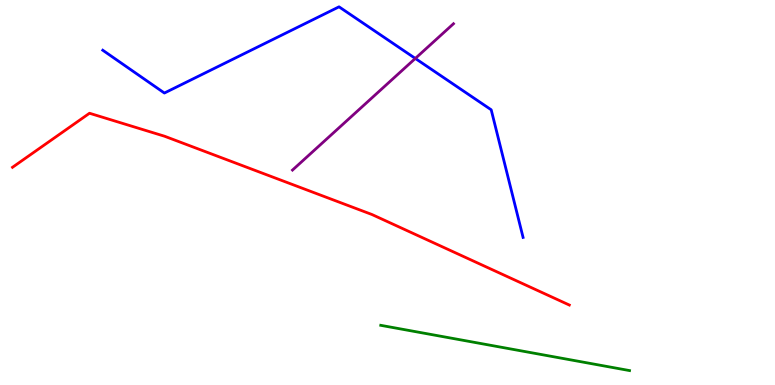[{'lines': ['blue', 'red'], 'intersections': []}, {'lines': ['green', 'red'], 'intersections': []}, {'lines': ['purple', 'red'], 'intersections': []}, {'lines': ['blue', 'green'], 'intersections': []}, {'lines': ['blue', 'purple'], 'intersections': [{'x': 5.36, 'y': 8.48}]}, {'lines': ['green', 'purple'], 'intersections': []}]